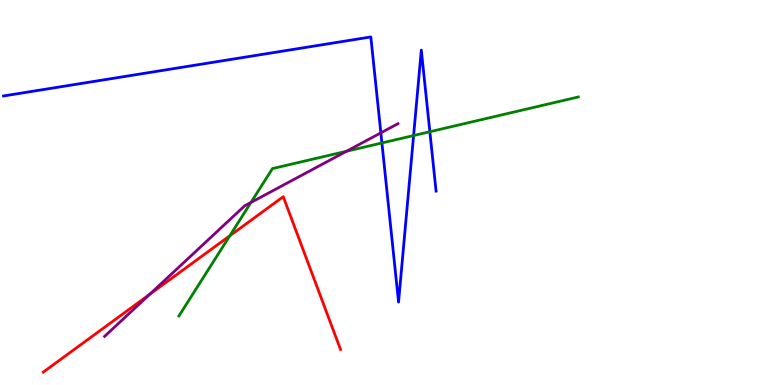[{'lines': ['blue', 'red'], 'intersections': []}, {'lines': ['green', 'red'], 'intersections': [{'x': 2.97, 'y': 3.88}]}, {'lines': ['purple', 'red'], 'intersections': [{'x': 1.93, 'y': 2.36}]}, {'lines': ['blue', 'green'], 'intersections': [{'x': 4.93, 'y': 6.29}, {'x': 5.34, 'y': 6.48}, {'x': 5.55, 'y': 6.58}]}, {'lines': ['blue', 'purple'], 'intersections': [{'x': 4.91, 'y': 6.55}]}, {'lines': ['green', 'purple'], 'intersections': [{'x': 3.24, 'y': 4.74}, {'x': 4.47, 'y': 6.07}]}]